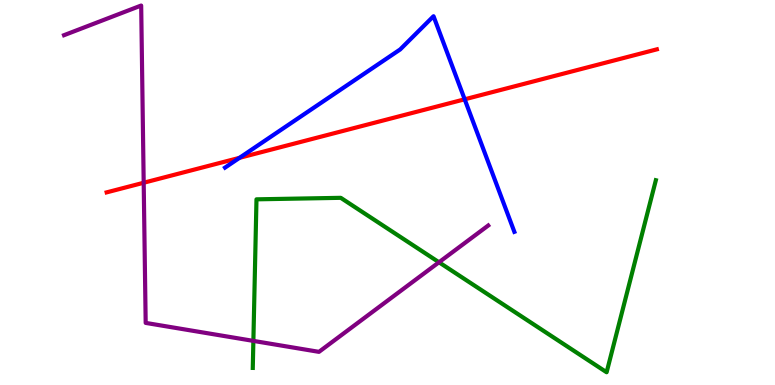[{'lines': ['blue', 'red'], 'intersections': [{'x': 3.09, 'y': 5.9}, {'x': 6.0, 'y': 7.42}]}, {'lines': ['green', 'red'], 'intersections': []}, {'lines': ['purple', 'red'], 'intersections': [{'x': 1.85, 'y': 5.25}]}, {'lines': ['blue', 'green'], 'intersections': []}, {'lines': ['blue', 'purple'], 'intersections': []}, {'lines': ['green', 'purple'], 'intersections': [{'x': 3.27, 'y': 1.15}, {'x': 5.66, 'y': 3.19}]}]